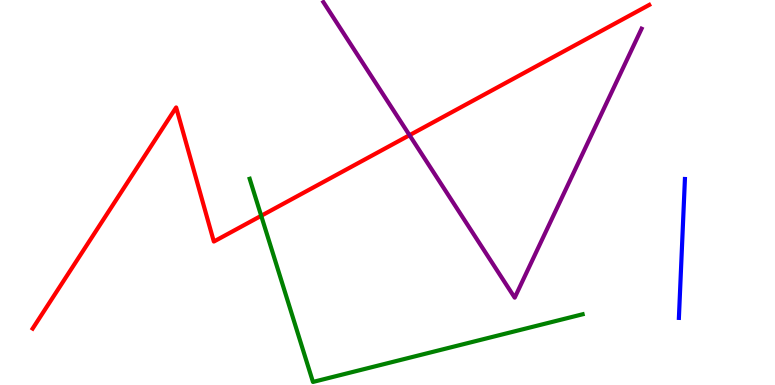[{'lines': ['blue', 'red'], 'intersections': []}, {'lines': ['green', 'red'], 'intersections': [{'x': 3.37, 'y': 4.39}]}, {'lines': ['purple', 'red'], 'intersections': [{'x': 5.28, 'y': 6.49}]}, {'lines': ['blue', 'green'], 'intersections': []}, {'lines': ['blue', 'purple'], 'intersections': []}, {'lines': ['green', 'purple'], 'intersections': []}]